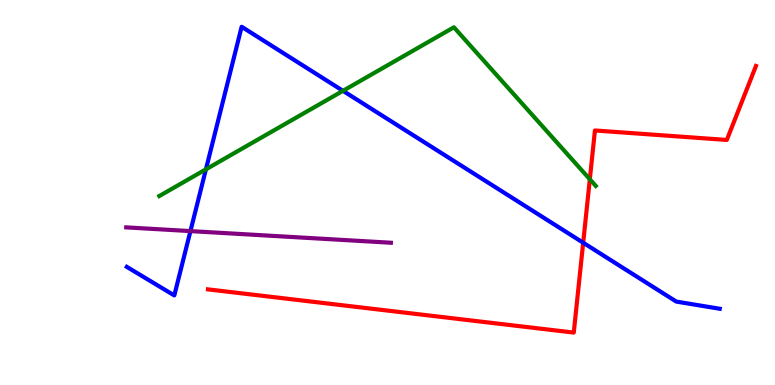[{'lines': ['blue', 'red'], 'intersections': [{'x': 7.52, 'y': 3.7}]}, {'lines': ['green', 'red'], 'intersections': [{'x': 7.61, 'y': 5.34}]}, {'lines': ['purple', 'red'], 'intersections': []}, {'lines': ['blue', 'green'], 'intersections': [{'x': 2.66, 'y': 5.6}, {'x': 4.43, 'y': 7.64}]}, {'lines': ['blue', 'purple'], 'intersections': [{'x': 2.46, 'y': 4.0}]}, {'lines': ['green', 'purple'], 'intersections': []}]